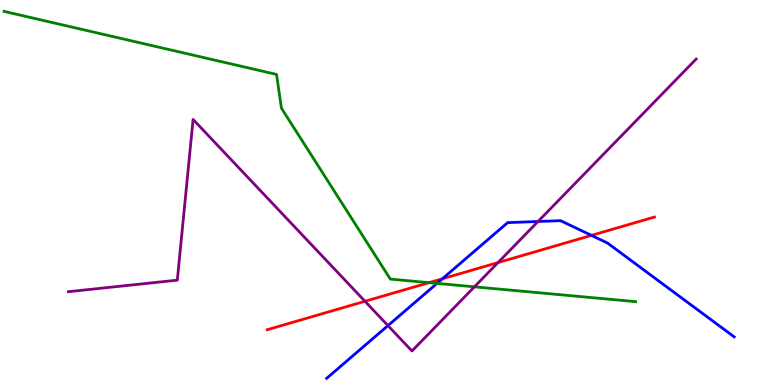[{'lines': ['blue', 'red'], 'intersections': [{'x': 5.71, 'y': 2.76}, {'x': 7.63, 'y': 3.89}]}, {'lines': ['green', 'red'], 'intersections': [{'x': 5.54, 'y': 2.66}]}, {'lines': ['purple', 'red'], 'intersections': [{'x': 4.71, 'y': 2.17}, {'x': 6.43, 'y': 3.18}]}, {'lines': ['blue', 'green'], 'intersections': [{'x': 5.64, 'y': 2.64}]}, {'lines': ['blue', 'purple'], 'intersections': [{'x': 5.01, 'y': 1.54}, {'x': 6.94, 'y': 4.25}]}, {'lines': ['green', 'purple'], 'intersections': [{'x': 6.12, 'y': 2.55}]}]